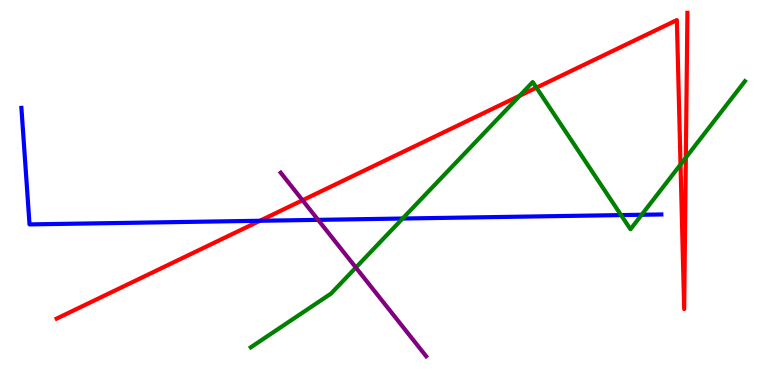[{'lines': ['blue', 'red'], 'intersections': [{'x': 3.35, 'y': 4.27}]}, {'lines': ['green', 'red'], 'intersections': [{'x': 6.71, 'y': 7.51}, {'x': 6.92, 'y': 7.72}, {'x': 8.78, 'y': 5.73}, {'x': 8.85, 'y': 5.91}]}, {'lines': ['purple', 'red'], 'intersections': [{'x': 3.9, 'y': 4.8}]}, {'lines': ['blue', 'green'], 'intersections': [{'x': 5.19, 'y': 4.32}, {'x': 8.01, 'y': 4.41}, {'x': 8.28, 'y': 4.42}]}, {'lines': ['blue', 'purple'], 'intersections': [{'x': 4.1, 'y': 4.29}]}, {'lines': ['green', 'purple'], 'intersections': [{'x': 4.59, 'y': 3.05}]}]